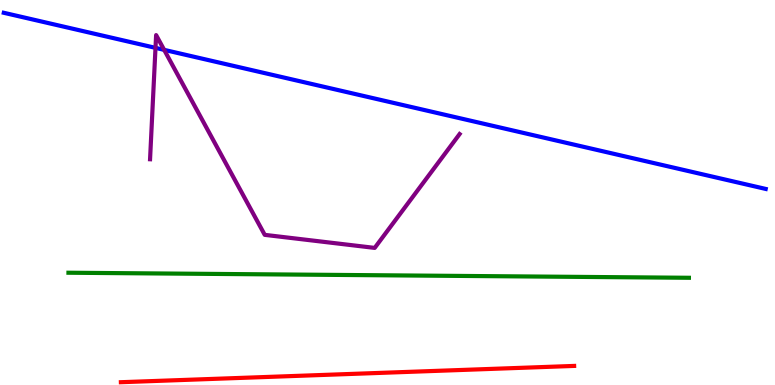[{'lines': ['blue', 'red'], 'intersections': []}, {'lines': ['green', 'red'], 'intersections': []}, {'lines': ['purple', 'red'], 'intersections': []}, {'lines': ['blue', 'green'], 'intersections': []}, {'lines': ['blue', 'purple'], 'intersections': [{'x': 2.01, 'y': 8.76}, {'x': 2.12, 'y': 8.7}]}, {'lines': ['green', 'purple'], 'intersections': []}]